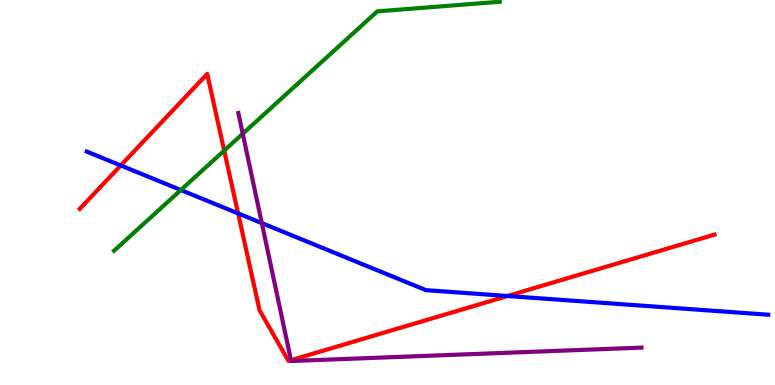[{'lines': ['blue', 'red'], 'intersections': [{'x': 1.56, 'y': 5.7}, {'x': 3.07, 'y': 4.46}, {'x': 6.55, 'y': 2.31}]}, {'lines': ['green', 'red'], 'intersections': [{'x': 2.89, 'y': 6.09}]}, {'lines': ['purple', 'red'], 'intersections': [{'x': 3.75, 'y': 0.644}]}, {'lines': ['blue', 'green'], 'intersections': [{'x': 2.33, 'y': 5.06}]}, {'lines': ['blue', 'purple'], 'intersections': [{'x': 3.38, 'y': 4.21}]}, {'lines': ['green', 'purple'], 'intersections': [{'x': 3.13, 'y': 6.53}]}]